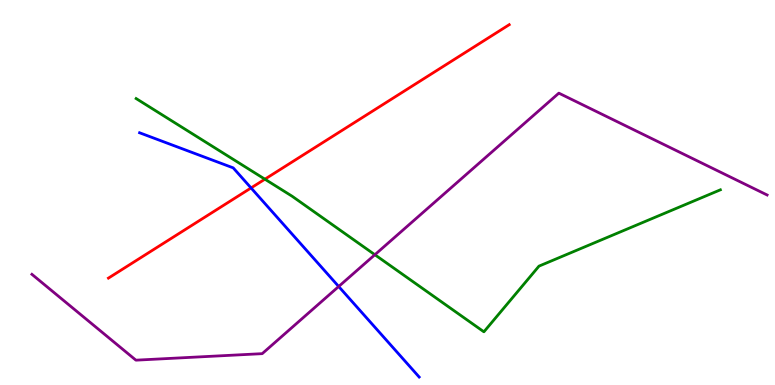[{'lines': ['blue', 'red'], 'intersections': [{'x': 3.24, 'y': 5.12}]}, {'lines': ['green', 'red'], 'intersections': [{'x': 3.42, 'y': 5.35}]}, {'lines': ['purple', 'red'], 'intersections': []}, {'lines': ['blue', 'green'], 'intersections': []}, {'lines': ['blue', 'purple'], 'intersections': [{'x': 4.37, 'y': 2.56}]}, {'lines': ['green', 'purple'], 'intersections': [{'x': 4.84, 'y': 3.38}]}]